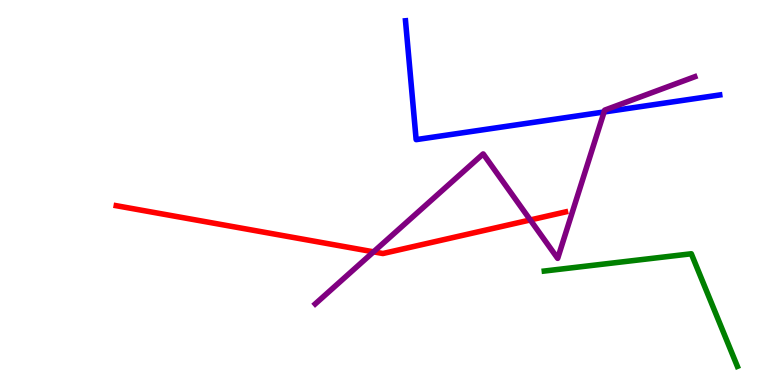[{'lines': ['blue', 'red'], 'intersections': []}, {'lines': ['green', 'red'], 'intersections': []}, {'lines': ['purple', 'red'], 'intersections': [{'x': 4.82, 'y': 3.46}, {'x': 6.84, 'y': 4.29}]}, {'lines': ['blue', 'green'], 'intersections': []}, {'lines': ['blue', 'purple'], 'intersections': [{'x': 7.79, 'y': 7.09}]}, {'lines': ['green', 'purple'], 'intersections': []}]